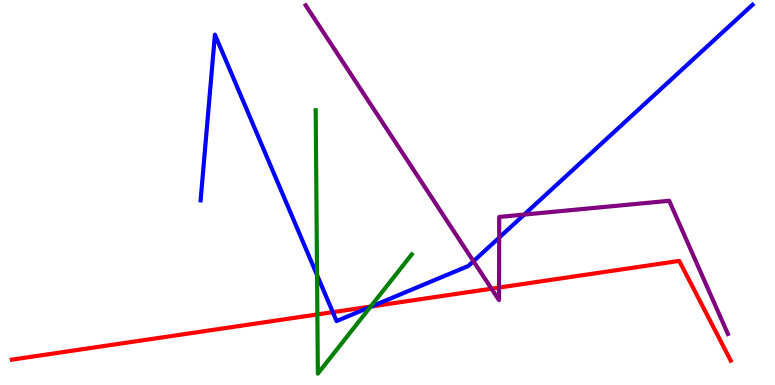[{'lines': ['blue', 'red'], 'intersections': [{'x': 4.29, 'y': 1.89}, {'x': 4.79, 'y': 2.04}]}, {'lines': ['green', 'red'], 'intersections': [{'x': 4.1, 'y': 1.83}, {'x': 4.78, 'y': 2.04}]}, {'lines': ['purple', 'red'], 'intersections': [{'x': 6.34, 'y': 2.5}, {'x': 6.44, 'y': 2.53}]}, {'lines': ['blue', 'green'], 'intersections': [{'x': 4.09, 'y': 2.86}, {'x': 4.78, 'y': 2.03}]}, {'lines': ['blue', 'purple'], 'intersections': [{'x': 6.11, 'y': 3.21}, {'x': 6.44, 'y': 3.83}, {'x': 6.76, 'y': 4.43}]}, {'lines': ['green', 'purple'], 'intersections': []}]